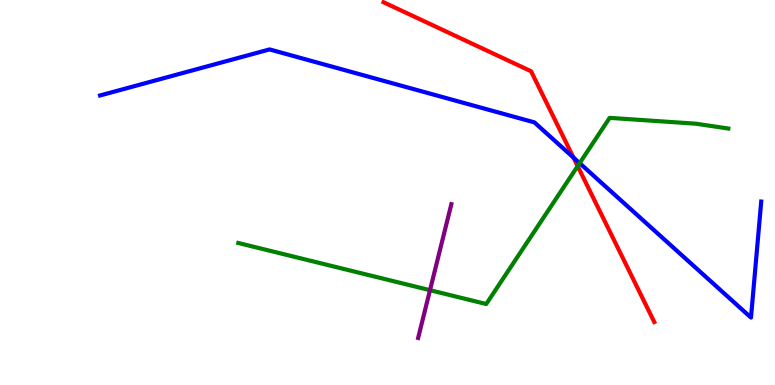[{'lines': ['blue', 'red'], 'intersections': [{'x': 7.4, 'y': 5.91}]}, {'lines': ['green', 'red'], 'intersections': [{'x': 7.45, 'y': 5.69}]}, {'lines': ['purple', 'red'], 'intersections': []}, {'lines': ['blue', 'green'], 'intersections': [{'x': 7.48, 'y': 5.76}]}, {'lines': ['blue', 'purple'], 'intersections': []}, {'lines': ['green', 'purple'], 'intersections': [{'x': 5.55, 'y': 2.46}]}]